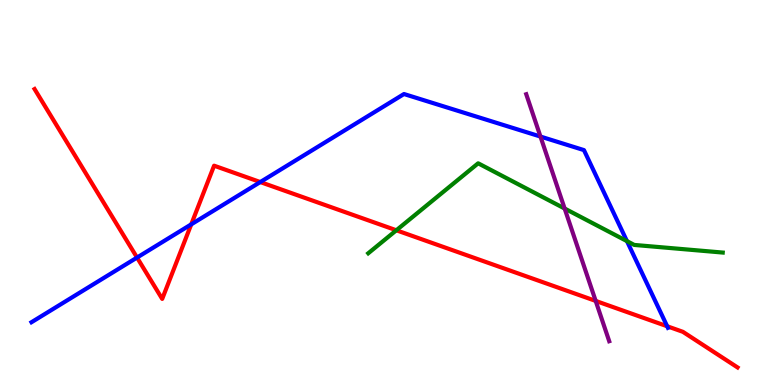[{'lines': ['blue', 'red'], 'intersections': [{'x': 1.77, 'y': 3.31}, {'x': 2.47, 'y': 4.17}, {'x': 3.36, 'y': 5.27}, {'x': 8.61, 'y': 1.53}]}, {'lines': ['green', 'red'], 'intersections': [{'x': 5.11, 'y': 4.02}]}, {'lines': ['purple', 'red'], 'intersections': [{'x': 7.69, 'y': 2.18}]}, {'lines': ['blue', 'green'], 'intersections': [{'x': 8.09, 'y': 3.74}]}, {'lines': ['blue', 'purple'], 'intersections': [{'x': 6.97, 'y': 6.45}]}, {'lines': ['green', 'purple'], 'intersections': [{'x': 7.29, 'y': 4.58}]}]